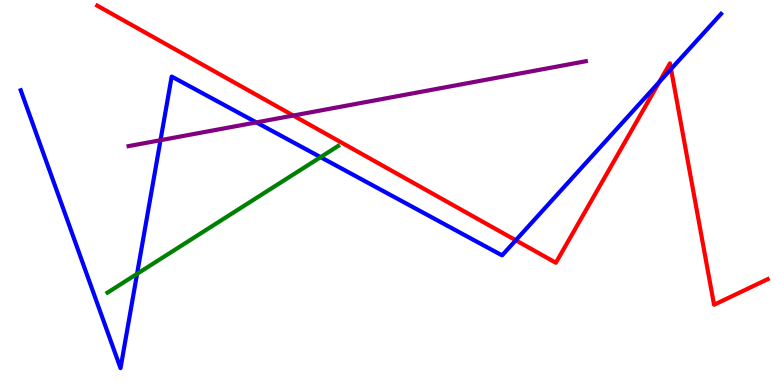[{'lines': ['blue', 'red'], 'intersections': [{'x': 6.66, 'y': 3.76}, {'x': 8.51, 'y': 7.87}, {'x': 8.66, 'y': 8.21}]}, {'lines': ['green', 'red'], 'intersections': []}, {'lines': ['purple', 'red'], 'intersections': [{'x': 3.78, 'y': 7.0}]}, {'lines': ['blue', 'green'], 'intersections': [{'x': 1.77, 'y': 2.89}, {'x': 4.14, 'y': 5.92}]}, {'lines': ['blue', 'purple'], 'intersections': [{'x': 2.07, 'y': 6.36}, {'x': 3.31, 'y': 6.82}]}, {'lines': ['green', 'purple'], 'intersections': []}]